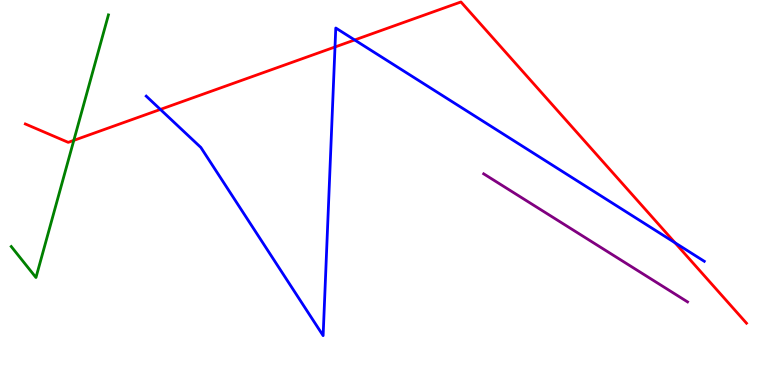[{'lines': ['blue', 'red'], 'intersections': [{'x': 2.07, 'y': 7.16}, {'x': 4.32, 'y': 8.78}, {'x': 4.58, 'y': 8.96}, {'x': 8.71, 'y': 3.7}]}, {'lines': ['green', 'red'], 'intersections': [{'x': 0.952, 'y': 6.35}]}, {'lines': ['purple', 'red'], 'intersections': []}, {'lines': ['blue', 'green'], 'intersections': []}, {'lines': ['blue', 'purple'], 'intersections': []}, {'lines': ['green', 'purple'], 'intersections': []}]